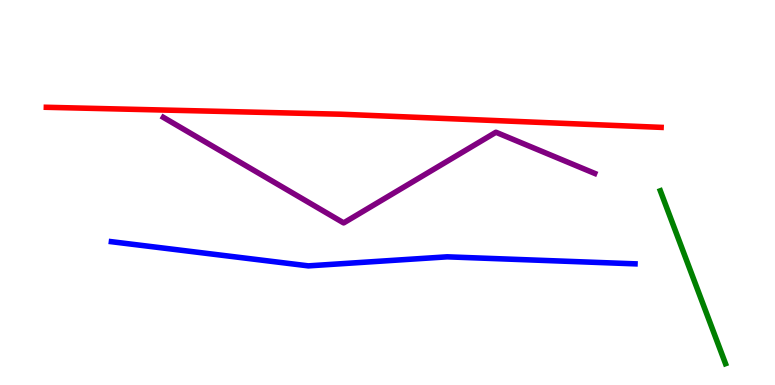[{'lines': ['blue', 'red'], 'intersections': []}, {'lines': ['green', 'red'], 'intersections': []}, {'lines': ['purple', 'red'], 'intersections': []}, {'lines': ['blue', 'green'], 'intersections': []}, {'lines': ['blue', 'purple'], 'intersections': []}, {'lines': ['green', 'purple'], 'intersections': []}]